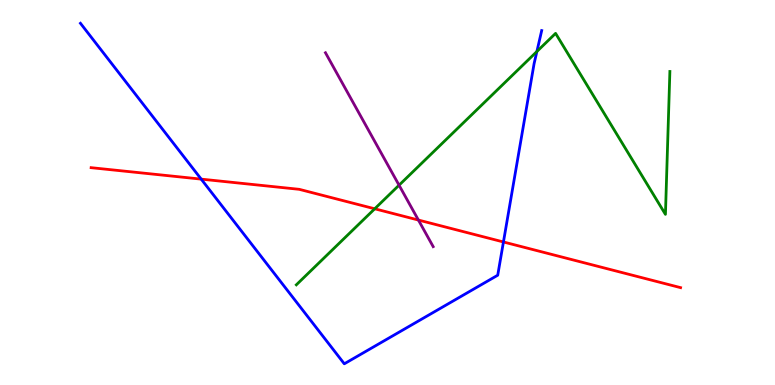[{'lines': ['blue', 'red'], 'intersections': [{'x': 2.6, 'y': 5.35}, {'x': 6.5, 'y': 3.72}]}, {'lines': ['green', 'red'], 'intersections': [{'x': 4.84, 'y': 4.58}]}, {'lines': ['purple', 'red'], 'intersections': [{'x': 5.4, 'y': 4.28}]}, {'lines': ['blue', 'green'], 'intersections': [{'x': 6.93, 'y': 8.66}]}, {'lines': ['blue', 'purple'], 'intersections': []}, {'lines': ['green', 'purple'], 'intersections': [{'x': 5.15, 'y': 5.19}]}]